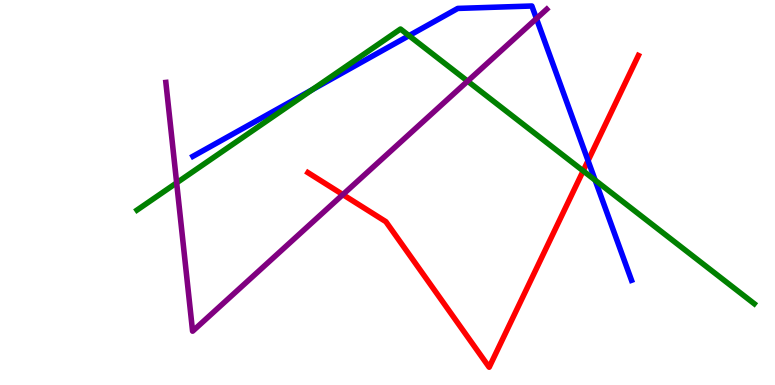[{'lines': ['blue', 'red'], 'intersections': [{'x': 7.59, 'y': 5.83}]}, {'lines': ['green', 'red'], 'intersections': [{'x': 7.52, 'y': 5.56}]}, {'lines': ['purple', 'red'], 'intersections': [{'x': 4.42, 'y': 4.95}]}, {'lines': ['blue', 'green'], 'intersections': [{'x': 4.03, 'y': 7.67}, {'x': 5.28, 'y': 9.07}, {'x': 7.68, 'y': 5.32}]}, {'lines': ['blue', 'purple'], 'intersections': [{'x': 6.92, 'y': 9.52}]}, {'lines': ['green', 'purple'], 'intersections': [{'x': 2.28, 'y': 5.25}, {'x': 6.03, 'y': 7.89}]}]